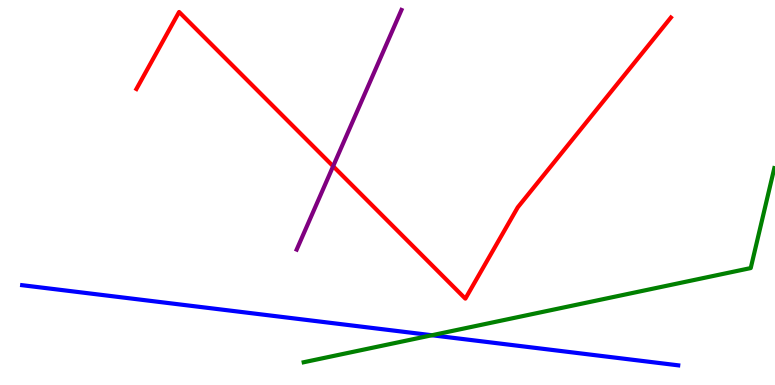[{'lines': ['blue', 'red'], 'intersections': []}, {'lines': ['green', 'red'], 'intersections': []}, {'lines': ['purple', 'red'], 'intersections': [{'x': 4.3, 'y': 5.68}]}, {'lines': ['blue', 'green'], 'intersections': [{'x': 5.57, 'y': 1.29}]}, {'lines': ['blue', 'purple'], 'intersections': []}, {'lines': ['green', 'purple'], 'intersections': []}]